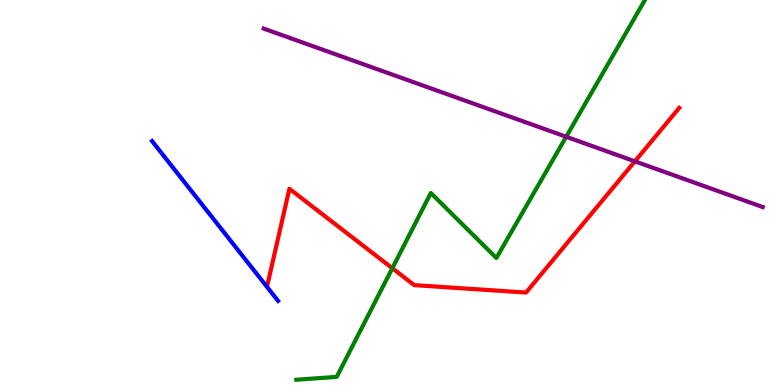[{'lines': ['blue', 'red'], 'intersections': []}, {'lines': ['green', 'red'], 'intersections': [{'x': 5.06, 'y': 3.03}]}, {'lines': ['purple', 'red'], 'intersections': [{'x': 8.19, 'y': 5.81}]}, {'lines': ['blue', 'green'], 'intersections': []}, {'lines': ['blue', 'purple'], 'intersections': []}, {'lines': ['green', 'purple'], 'intersections': [{'x': 7.31, 'y': 6.45}]}]